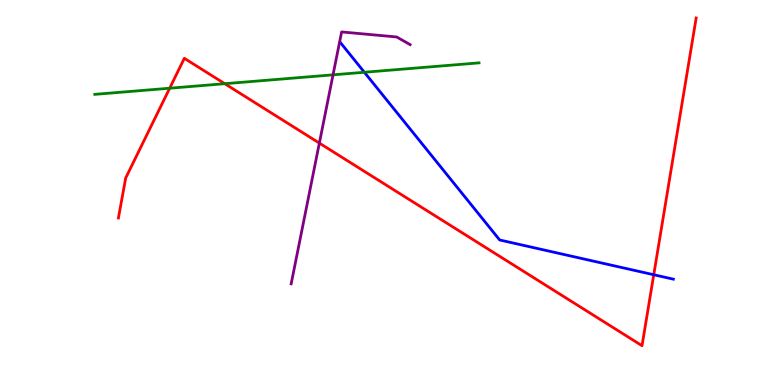[{'lines': ['blue', 'red'], 'intersections': [{'x': 8.44, 'y': 2.86}]}, {'lines': ['green', 'red'], 'intersections': [{'x': 2.19, 'y': 7.71}, {'x': 2.9, 'y': 7.83}]}, {'lines': ['purple', 'red'], 'intersections': [{'x': 4.12, 'y': 6.28}]}, {'lines': ['blue', 'green'], 'intersections': [{'x': 4.7, 'y': 8.12}]}, {'lines': ['blue', 'purple'], 'intersections': []}, {'lines': ['green', 'purple'], 'intersections': [{'x': 4.3, 'y': 8.06}]}]